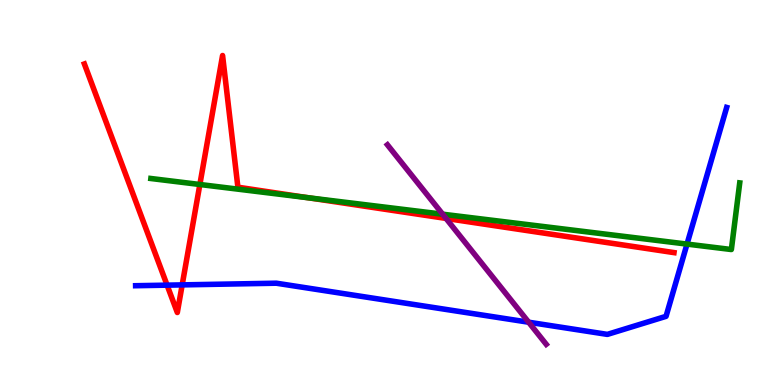[{'lines': ['blue', 'red'], 'intersections': [{'x': 2.16, 'y': 2.59}, {'x': 2.35, 'y': 2.6}]}, {'lines': ['green', 'red'], 'intersections': [{'x': 2.58, 'y': 5.21}, {'x': 3.98, 'y': 4.86}]}, {'lines': ['purple', 'red'], 'intersections': [{'x': 5.75, 'y': 4.33}]}, {'lines': ['blue', 'green'], 'intersections': [{'x': 8.86, 'y': 3.66}]}, {'lines': ['blue', 'purple'], 'intersections': [{'x': 6.82, 'y': 1.63}]}, {'lines': ['green', 'purple'], 'intersections': [{'x': 5.71, 'y': 4.44}]}]